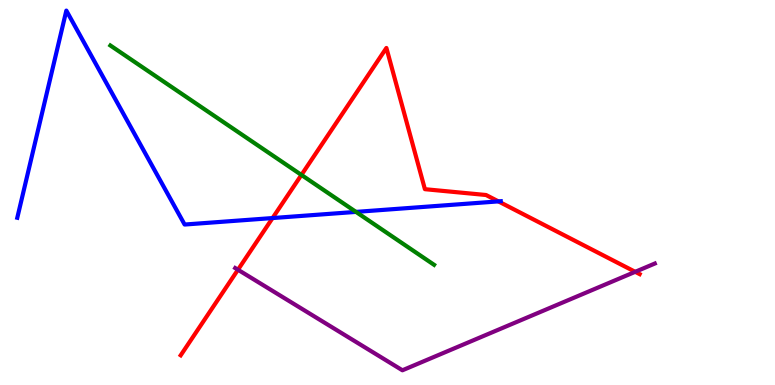[{'lines': ['blue', 'red'], 'intersections': [{'x': 3.52, 'y': 4.34}, {'x': 6.43, 'y': 4.77}]}, {'lines': ['green', 'red'], 'intersections': [{'x': 3.89, 'y': 5.46}]}, {'lines': ['purple', 'red'], 'intersections': [{'x': 3.07, 'y': 2.99}, {'x': 8.2, 'y': 2.94}]}, {'lines': ['blue', 'green'], 'intersections': [{'x': 4.59, 'y': 4.5}]}, {'lines': ['blue', 'purple'], 'intersections': []}, {'lines': ['green', 'purple'], 'intersections': []}]